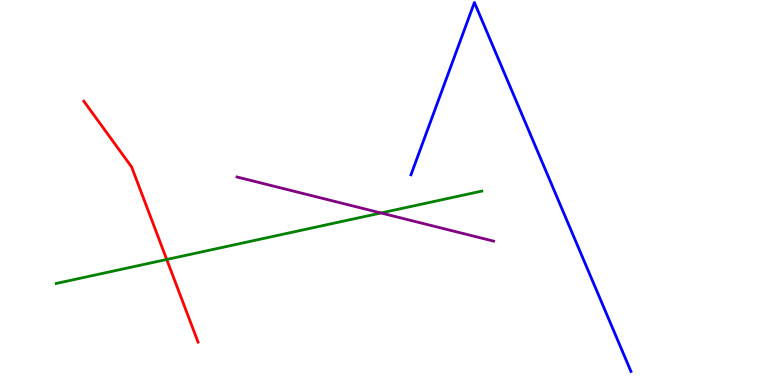[{'lines': ['blue', 'red'], 'intersections': []}, {'lines': ['green', 'red'], 'intersections': [{'x': 2.15, 'y': 3.26}]}, {'lines': ['purple', 'red'], 'intersections': []}, {'lines': ['blue', 'green'], 'intersections': []}, {'lines': ['blue', 'purple'], 'intersections': []}, {'lines': ['green', 'purple'], 'intersections': [{'x': 4.92, 'y': 4.47}]}]